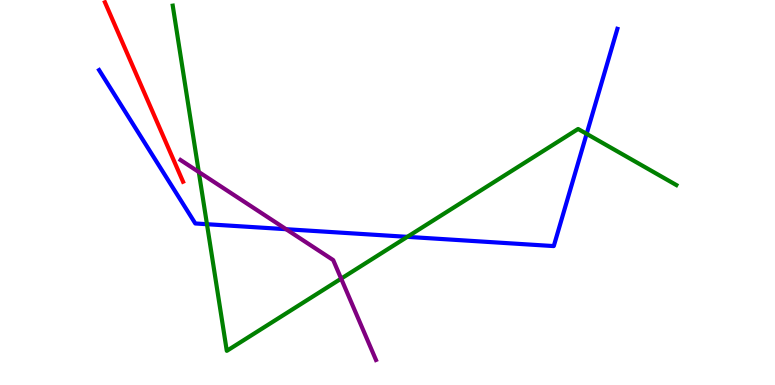[{'lines': ['blue', 'red'], 'intersections': []}, {'lines': ['green', 'red'], 'intersections': []}, {'lines': ['purple', 'red'], 'intersections': []}, {'lines': ['blue', 'green'], 'intersections': [{'x': 2.67, 'y': 4.18}, {'x': 5.26, 'y': 3.85}, {'x': 7.57, 'y': 6.52}]}, {'lines': ['blue', 'purple'], 'intersections': [{'x': 3.69, 'y': 4.05}]}, {'lines': ['green', 'purple'], 'intersections': [{'x': 2.56, 'y': 5.53}, {'x': 4.4, 'y': 2.76}]}]